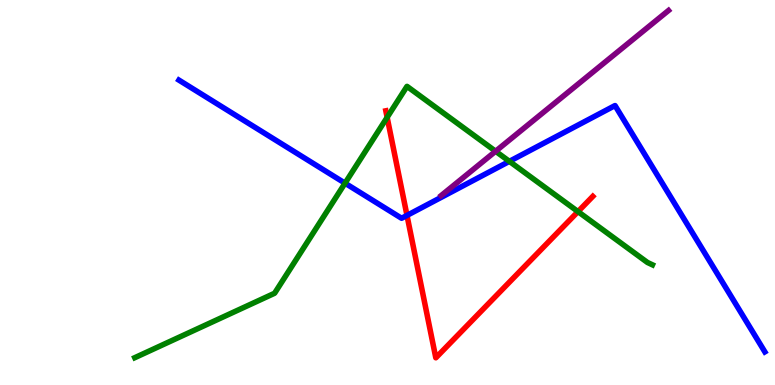[{'lines': ['blue', 'red'], 'intersections': [{'x': 5.25, 'y': 4.4}]}, {'lines': ['green', 'red'], 'intersections': [{'x': 5.0, 'y': 6.95}, {'x': 7.46, 'y': 4.5}]}, {'lines': ['purple', 'red'], 'intersections': []}, {'lines': ['blue', 'green'], 'intersections': [{'x': 4.45, 'y': 5.24}, {'x': 6.57, 'y': 5.81}]}, {'lines': ['blue', 'purple'], 'intersections': []}, {'lines': ['green', 'purple'], 'intersections': [{'x': 6.39, 'y': 6.07}]}]